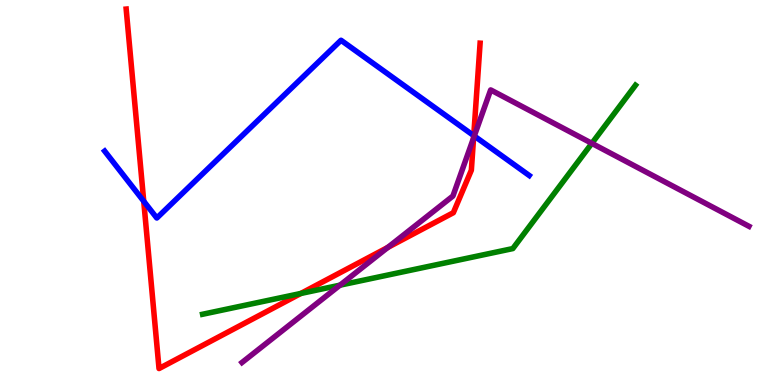[{'lines': ['blue', 'red'], 'intersections': [{'x': 1.85, 'y': 4.77}, {'x': 6.11, 'y': 6.48}]}, {'lines': ['green', 'red'], 'intersections': [{'x': 3.88, 'y': 2.38}]}, {'lines': ['purple', 'red'], 'intersections': [{'x': 5.0, 'y': 3.57}, {'x': 6.11, 'y': 6.42}]}, {'lines': ['blue', 'green'], 'intersections': []}, {'lines': ['blue', 'purple'], 'intersections': [{'x': 6.12, 'y': 6.47}]}, {'lines': ['green', 'purple'], 'intersections': [{'x': 4.39, 'y': 2.59}, {'x': 7.64, 'y': 6.28}]}]